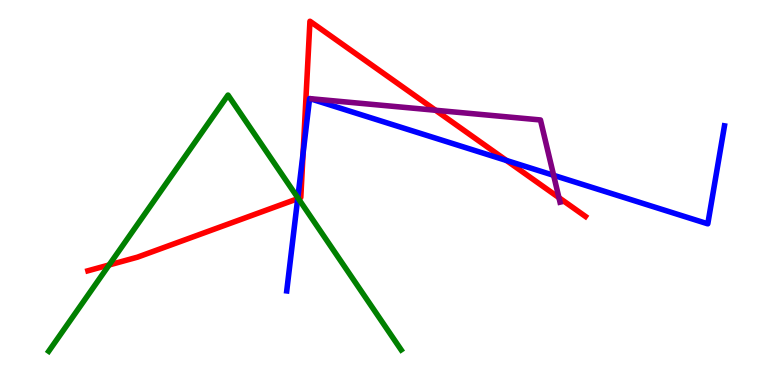[{'lines': ['blue', 'red'], 'intersections': [{'x': 3.84, 'y': 4.84}, {'x': 3.91, 'y': 6.02}, {'x': 6.53, 'y': 5.83}]}, {'lines': ['green', 'red'], 'intersections': [{'x': 1.41, 'y': 3.12}, {'x': 3.85, 'y': 4.84}]}, {'lines': ['purple', 'red'], 'intersections': [{'x': 5.62, 'y': 7.14}, {'x': 7.21, 'y': 4.87}]}, {'lines': ['blue', 'green'], 'intersections': [{'x': 3.84, 'y': 4.86}]}, {'lines': ['blue', 'purple'], 'intersections': [{'x': 7.14, 'y': 5.45}]}, {'lines': ['green', 'purple'], 'intersections': []}]